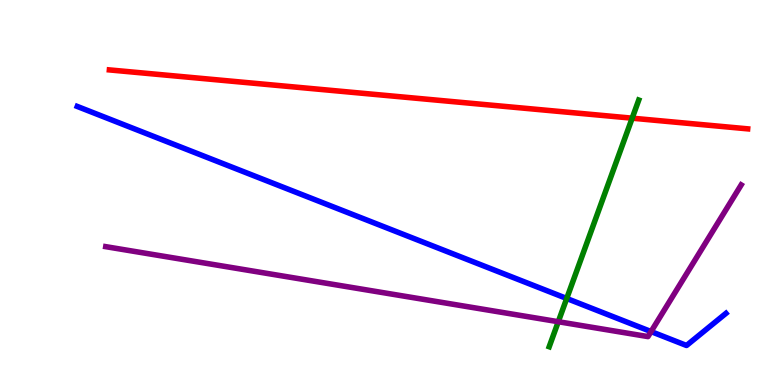[{'lines': ['blue', 'red'], 'intersections': []}, {'lines': ['green', 'red'], 'intersections': [{'x': 8.16, 'y': 6.93}]}, {'lines': ['purple', 'red'], 'intersections': []}, {'lines': ['blue', 'green'], 'intersections': [{'x': 7.31, 'y': 2.25}]}, {'lines': ['blue', 'purple'], 'intersections': [{'x': 8.4, 'y': 1.39}]}, {'lines': ['green', 'purple'], 'intersections': [{'x': 7.2, 'y': 1.64}]}]